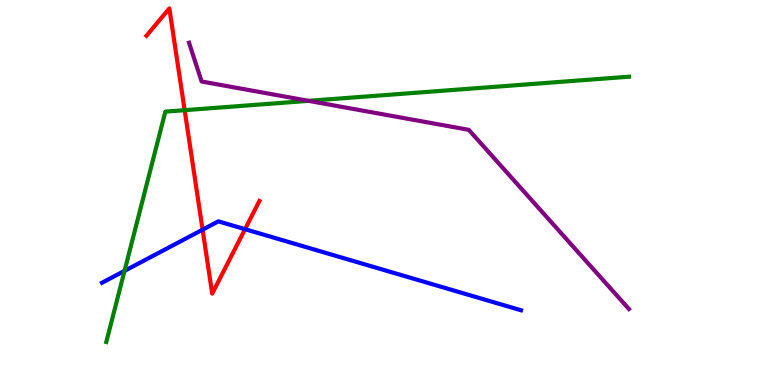[{'lines': ['blue', 'red'], 'intersections': [{'x': 2.61, 'y': 4.03}, {'x': 3.16, 'y': 4.05}]}, {'lines': ['green', 'red'], 'intersections': [{'x': 2.38, 'y': 7.14}]}, {'lines': ['purple', 'red'], 'intersections': []}, {'lines': ['blue', 'green'], 'intersections': [{'x': 1.61, 'y': 2.96}]}, {'lines': ['blue', 'purple'], 'intersections': []}, {'lines': ['green', 'purple'], 'intersections': [{'x': 3.98, 'y': 7.38}]}]